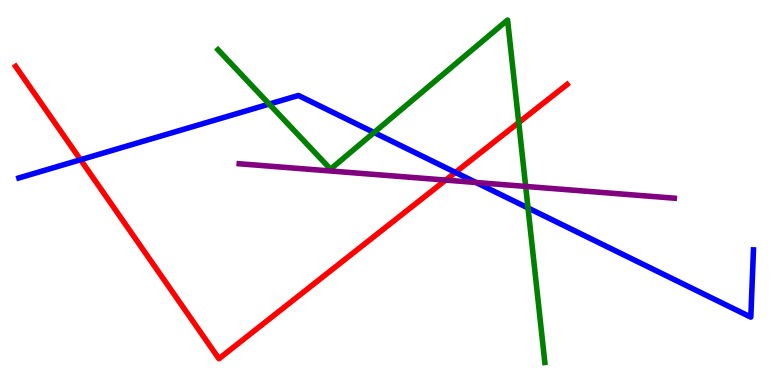[{'lines': ['blue', 'red'], 'intersections': [{'x': 1.04, 'y': 5.85}, {'x': 5.88, 'y': 5.52}]}, {'lines': ['green', 'red'], 'intersections': [{'x': 6.69, 'y': 6.82}]}, {'lines': ['purple', 'red'], 'intersections': [{'x': 5.75, 'y': 5.32}]}, {'lines': ['blue', 'green'], 'intersections': [{'x': 3.47, 'y': 7.3}, {'x': 4.83, 'y': 6.56}, {'x': 6.81, 'y': 4.6}]}, {'lines': ['blue', 'purple'], 'intersections': [{'x': 6.14, 'y': 5.26}]}, {'lines': ['green', 'purple'], 'intersections': [{'x': 6.78, 'y': 5.16}]}]